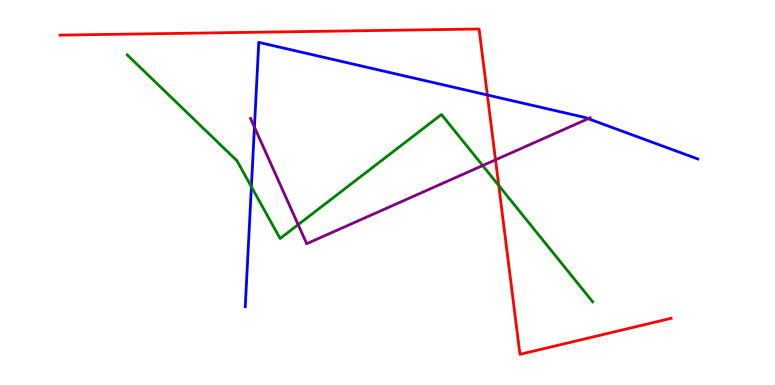[{'lines': ['blue', 'red'], 'intersections': [{'x': 6.29, 'y': 7.53}]}, {'lines': ['green', 'red'], 'intersections': [{'x': 6.44, 'y': 5.18}]}, {'lines': ['purple', 'red'], 'intersections': [{'x': 6.39, 'y': 5.85}]}, {'lines': ['blue', 'green'], 'intersections': [{'x': 3.24, 'y': 5.15}]}, {'lines': ['blue', 'purple'], 'intersections': [{'x': 3.28, 'y': 6.7}, {'x': 7.59, 'y': 6.92}]}, {'lines': ['green', 'purple'], 'intersections': [{'x': 3.85, 'y': 4.16}, {'x': 6.23, 'y': 5.7}]}]